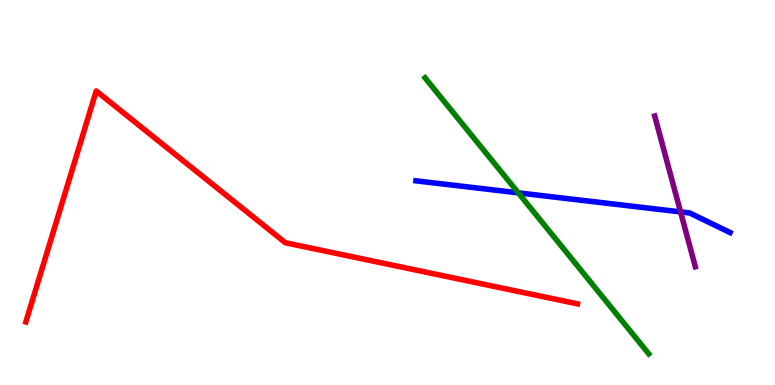[{'lines': ['blue', 'red'], 'intersections': []}, {'lines': ['green', 'red'], 'intersections': []}, {'lines': ['purple', 'red'], 'intersections': []}, {'lines': ['blue', 'green'], 'intersections': [{'x': 6.69, 'y': 4.99}]}, {'lines': ['blue', 'purple'], 'intersections': [{'x': 8.78, 'y': 4.5}]}, {'lines': ['green', 'purple'], 'intersections': []}]